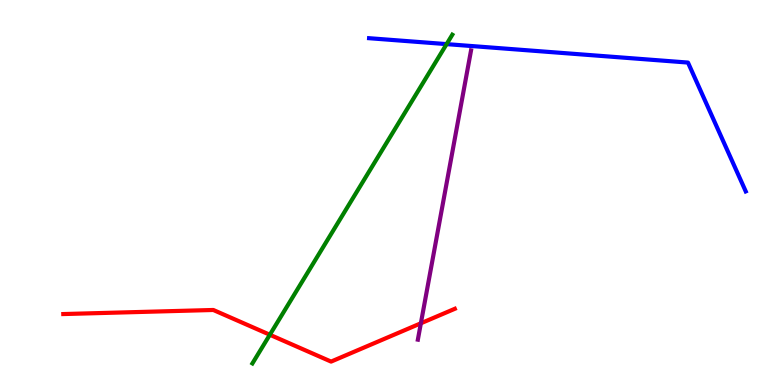[{'lines': ['blue', 'red'], 'intersections': []}, {'lines': ['green', 'red'], 'intersections': [{'x': 3.48, 'y': 1.31}]}, {'lines': ['purple', 'red'], 'intersections': [{'x': 5.43, 'y': 1.6}]}, {'lines': ['blue', 'green'], 'intersections': [{'x': 5.76, 'y': 8.85}]}, {'lines': ['blue', 'purple'], 'intersections': []}, {'lines': ['green', 'purple'], 'intersections': []}]